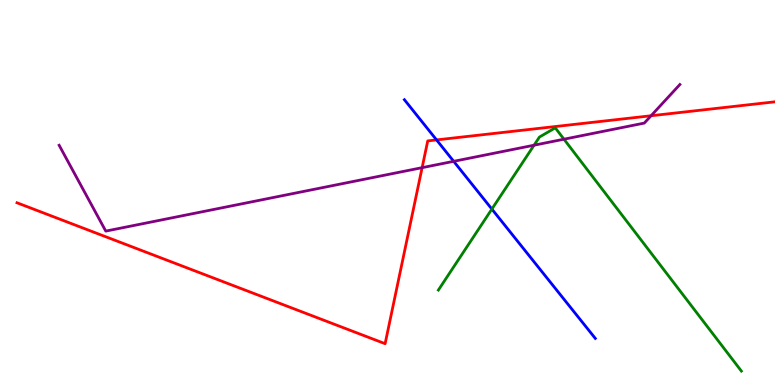[{'lines': ['blue', 'red'], 'intersections': [{'x': 5.63, 'y': 6.37}]}, {'lines': ['green', 'red'], 'intersections': []}, {'lines': ['purple', 'red'], 'intersections': [{'x': 5.45, 'y': 5.65}, {'x': 8.4, 'y': 6.99}]}, {'lines': ['blue', 'green'], 'intersections': [{'x': 6.35, 'y': 4.57}]}, {'lines': ['blue', 'purple'], 'intersections': [{'x': 5.85, 'y': 5.81}]}, {'lines': ['green', 'purple'], 'intersections': [{'x': 6.89, 'y': 6.23}, {'x': 7.28, 'y': 6.38}]}]